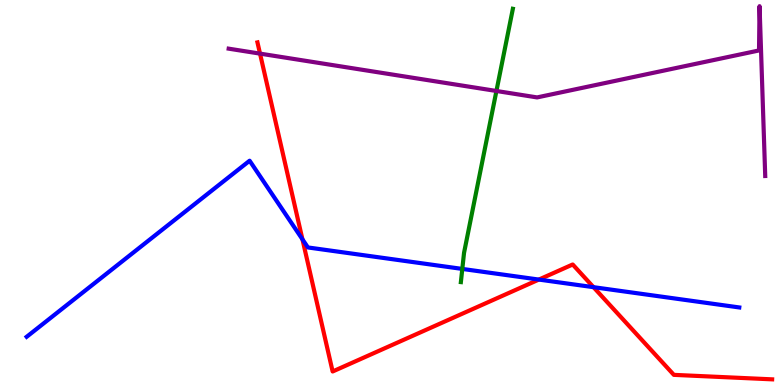[{'lines': ['blue', 'red'], 'intersections': [{'x': 3.9, 'y': 3.78}, {'x': 6.95, 'y': 2.74}, {'x': 7.66, 'y': 2.54}]}, {'lines': ['green', 'red'], 'intersections': []}, {'lines': ['purple', 'red'], 'intersections': [{'x': 3.36, 'y': 8.61}]}, {'lines': ['blue', 'green'], 'intersections': [{'x': 5.97, 'y': 3.01}]}, {'lines': ['blue', 'purple'], 'intersections': []}, {'lines': ['green', 'purple'], 'intersections': [{'x': 6.41, 'y': 7.64}]}]